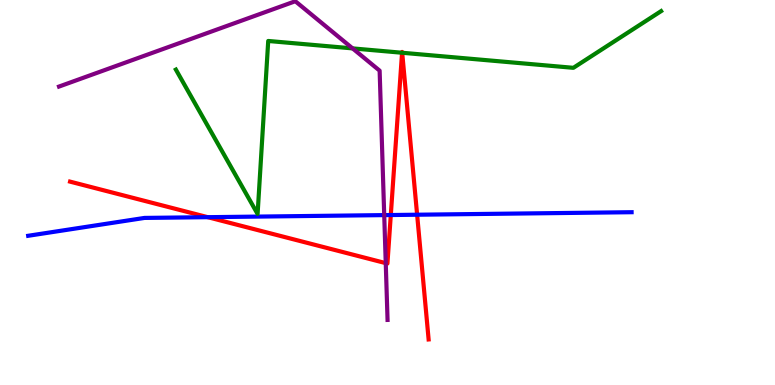[{'lines': ['blue', 'red'], 'intersections': [{'x': 2.68, 'y': 4.36}, {'x': 5.04, 'y': 4.41}, {'x': 5.38, 'y': 4.42}]}, {'lines': ['green', 'red'], 'intersections': [{'x': 5.19, 'y': 8.63}, {'x': 5.19, 'y': 8.63}]}, {'lines': ['purple', 'red'], 'intersections': [{'x': 4.98, 'y': 3.17}]}, {'lines': ['blue', 'green'], 'intersections': []}, {'lines': ['blue', 'purple'], 'intersections': [{'x': 4.96, 'y': 4.41}]}, {'lines': ['green', 'purple'], 'intersections': [{'x': 4.55, 'y': 8.74}]}]